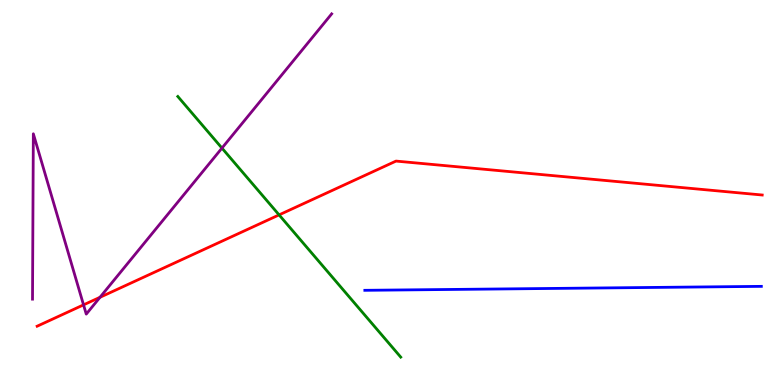[{'lines': ['blue', 'red'], 'intersections': []}, {'lines': ['green', 'red'], 'intersections': [{'x': 3.6, 'y': 4.42}]}, {'lines': ['purple', 'red'], 'intersections': [{'x': 1.08, 'y': 2.08}, {'x': 1.29, 'y': 2.28}]}, {'lines': ['blue', 'green'], 'intersections': []}, {'lines': ['blue', 'purple'], 'intersections': []}, {'lines': ['green', 'purple'], 'intersections': [{'x': 2.86, 'y': 6.15}]}]